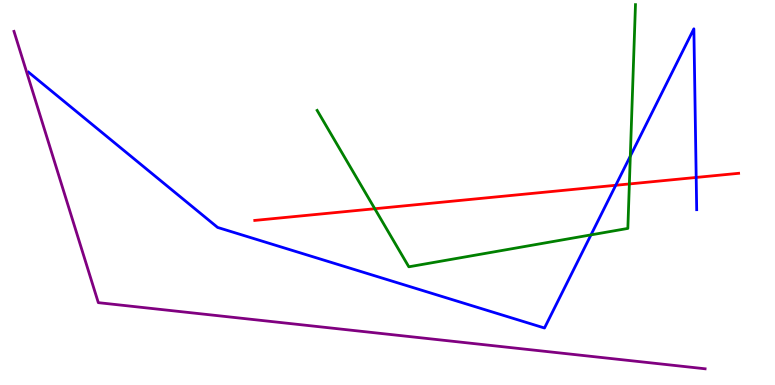[{'lines': ['blue', 'red'], 'intersections': [{'x': 7.95, 'y': 5.19}, {'x': 8.98, 'y': 5.39}]}, {'lines': ['green', 'red'], 'intersections': [{'x': 4.84, 'y': 4.58}, {'x': 8.12, 'y': 5.22}]}, {'lines': ['purple', 'red'], 'intersections': []}, {'lines': ['blue', 'green'], 'intersections': [{'x': 7.63, 'y': 3.9}, {'x': 8.13, 'y': 5.95}]}, {'lines': ['blue', 'purple'], 'intersections': []}, {'lines': ['green', 'purple'], 'intersections': []}]